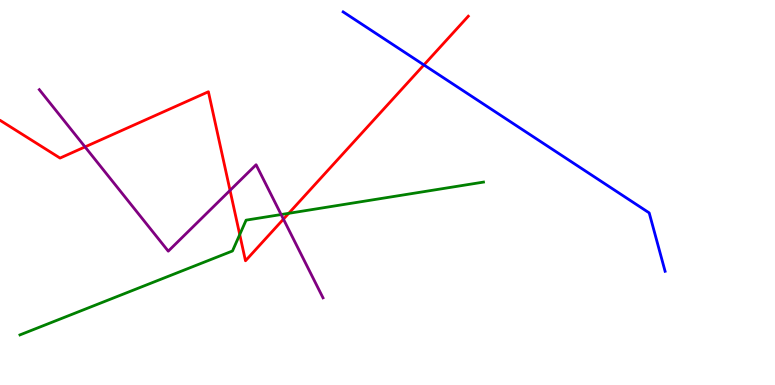[{'lines': ['blue', 'red'], 'intersections': [{'x': 5.47, 'y': 8.31}]}, {'lines': ['green', 'red'], 'intersections': [{'x': 3.09, 'y': 3.91}, {'x': 3.73, 'y': 4.46}]}, {'lines': ['purple', 'red'], 'intersections': [{'x': 1.1, 'y': 6.18}, {'x': 2.97, 'y': 5.05}, {'x': 3.66, 'y': 4.31}]}, {'lines': ['blue', 'green'], 'intersections': []}, {'lines': ['blue', 'purple'], 'intersections': []}, {'lines': ['green', 'purple'], 'intersections': [{'x': 3.63, 'y': 4.43}]}]